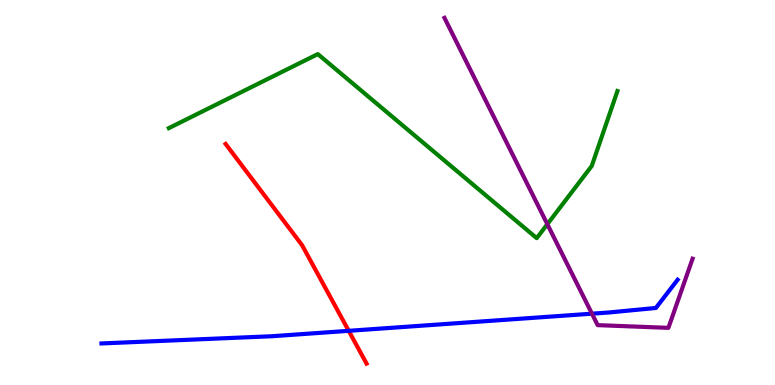[{'lines': ['blue', 'red'], 'intersections': [{'x': 4.5, 'y': 1.41}]}, {'lines': ['green', 'red'], 'intersections': []}, {'lines': ['purple', 'red'], 'intersections': []}, {'lines': ['blue', 'green'], 'intersections': []}, {'lines': ['blue', 'purple'], 'intersections': [{'x': 7.64, 'y': 1.85}]}, {'lines': ['green', 'purple'], 'intersections': [{'x': 7.06, 'y': 4.18}]}]